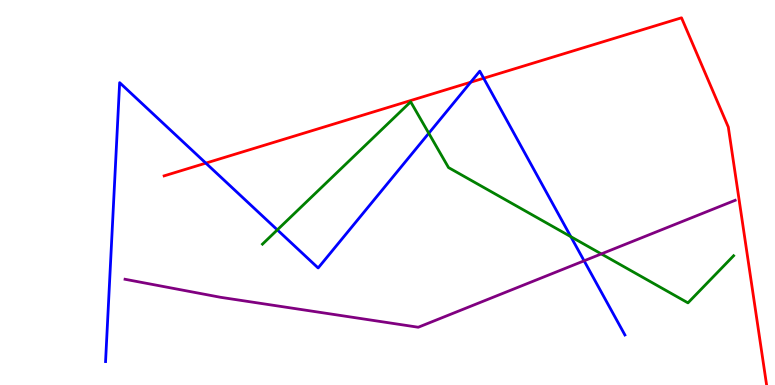[{'lines': ['blue', 'red'], 'intersections': [{'x': 2.66, 'y': 5.76}, {'x': 6.07, 'y': 7.86}, {'x': 6.24, 'y': 7.97}]}, {'lines': ['green', 'red'], 'intersections': []}, {'lines': ['purple', 'red'], 'intersections': []}, {'lines': ['blue', 'green'], 'intersections': [{'x': 3.58, 'y': 4.03}, {'x': 5.53, 'y': 6.54}, {'x': 7.37, 'y': 3.85}]}, {'lines': ['blue', 'purple'], 'intersections': [{'x': 7.54, 'y': 3.23}]}, {'lines': ['green', 'purple'], 'intersections': [{'x': 7.76, 'y': 3.4}]}]